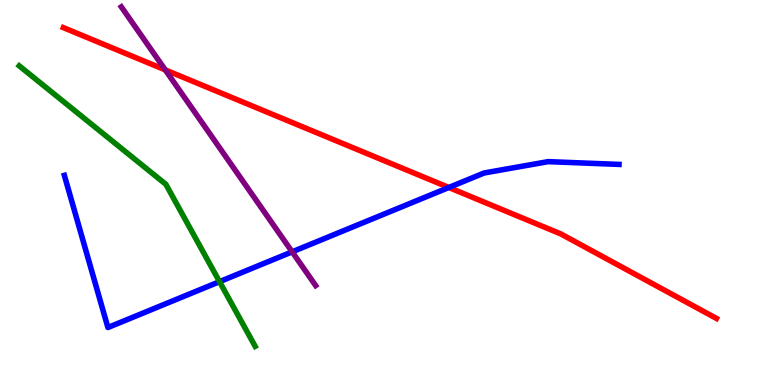[{'lines': ['blue', 'red'], 'intersections': [{'x': 5.79, 'y': 5.13}]}, {'lines': ['green', 'red'], 'intersections': []}, {'lines': ['purple', 'red'], 'intersections': [{'x': 2.13, 'y': 8.18}]}, {'lines': ['blue', 'green'], 'intersections': [{'x': 2.83, 'y': 2.68}]}, {'lines': ['blue', 'purple'], 'intersections': [{'x': 3.77, 'y': 3.46}]}, {'lines': ['green', 'purple'], 'intersections': []}]